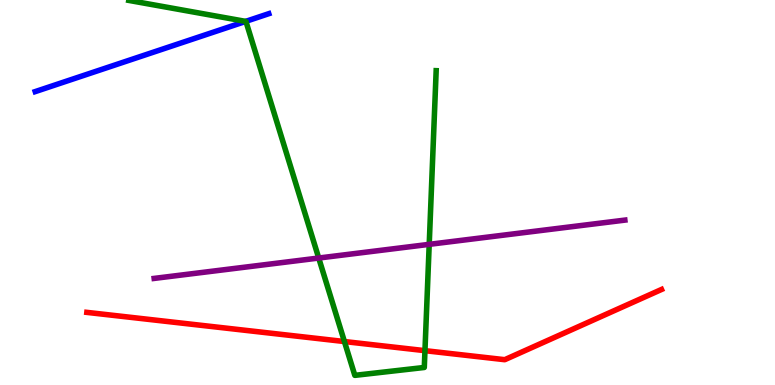[{'lines': ['blue', 'red'], 'intersections': []}, {'lines': ['green', 'red'], 'intersections': [{'x': 4.44, 'y': 1.13}, {'x': 5.48, 'y': 0.892}]}, {'lines': ['purple', 'red'], 'intersections': []}, {'lines': ['blue', 'green'], 'intersections': [{'x': 3.17, 'y': 9.44}]}, {'lines': ['blue', 'purple'], 'intersections': []}, {'lines': ['green', 'purple'], 'intersections': [{'x': 4.11, 'y': 3.3}, {'x': 5.54, 'y': 3.65}]}]